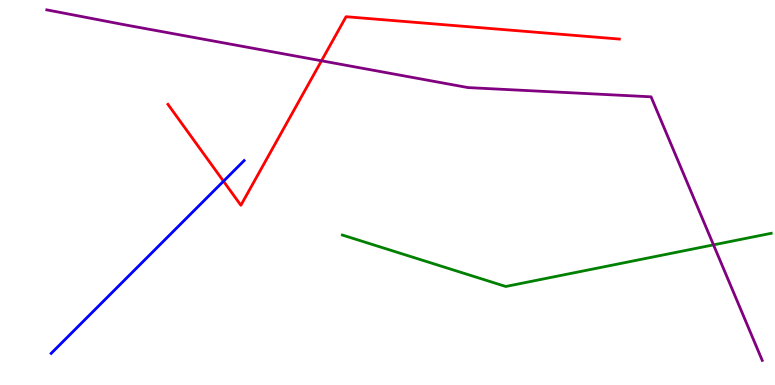[{'lines': ['blue', 'red'], 'intersections': [{'x': 2.88, 'y': 5.29}]}, {'lines': ['green', 'red'], 'intersections': []}, {'lines': ['purple', 'red'], 'intersections': [{'x': 4.15, 'y': 8.42}]}, {'lines': ['blue', 'green'], 'intersections': []}, {'lines': ['blue', 'purple'], 'intersections': []}, {'lines': ['green', 'purple'], 'intersections': [{'x': 9.21, 'y': 3.64}]}]